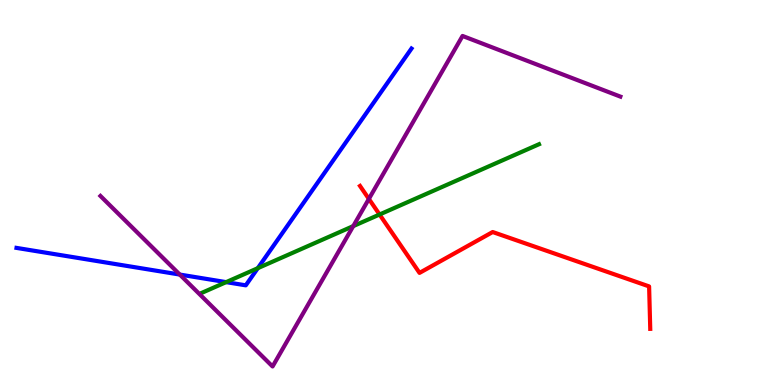[{'lines': ['blue', 'red'], 'intersections': []}, {'lines': ['green', 'red'], 'intersections': [{'x': 4.9, 'y': 4.43}]}, {'lines': ['purple', 'red'], 'intersections': [{'x': 4.76, 'y': 4.83}]}, {'lines': ['blue', 'green'], 'intersections': [{'x': 2.92, 'y': 2.67}, {'x': 3.33, 'y': 3.03}]}, {'lines': ['blue', 'purple'], 'intersections': [{'x': 2.32, 'y': 2.87}]}, {'lines': ['green', 'purple'], 'intersections': [{'x': 4.56, 'y': 4.13}]}]